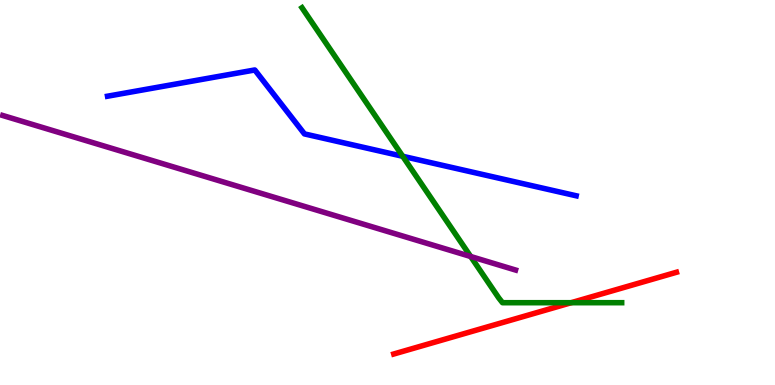[{'lines': ['blue', 'red'], 'intersections': []}, {'lines': ['green', 'red'], 'intersections': [{'x': 7.37, 'y': 2.14}]}, {'lines': ['purple', 'red'], 'intersections': []}, {'lines': ['blue', 'green'], 'intersections': [{'x': 5.2, 'y': 5.94}]}, {'lines': ['blue', 'purple'], 'intersections': []}, {'lines': ['green', 'purple'], 'intersections': [{'x': 6.07, 'y': 3.34}]}]